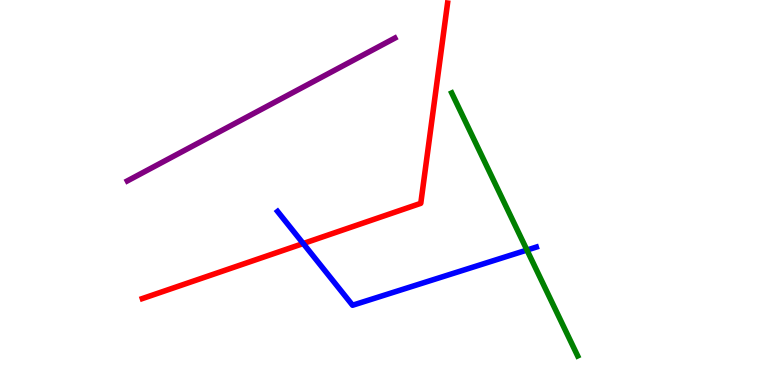[{'lines': ['blue', 'red'], 'intersections': [{'x': 3.91, 'y': 3.67}]}, {'lines': ['green', 'red'], 'intersections': []}, {'lines': ['purple', 'red'], 'intersections': []}, {'lines': ['blue', 'green'], 'intersections': [{'x': 6.8, 'y': 3.51}]}, {'lines': ['blue', 'purple'], 'intersections': []}, {'lines': ['green', 'purple'], 'intersections': []}]